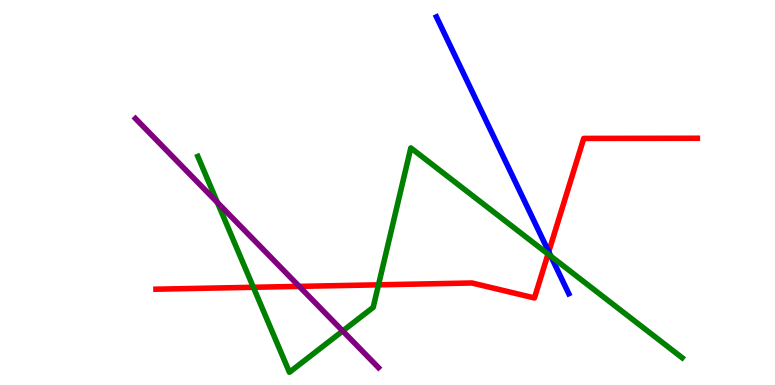[{'lines': ['blue', 'red'], 'intersections': [{'x': 7.08, 'y': 3.46}]}, {'lines': ['green', 'red'], 'intersections': [{'x': 3.27, 'y': 2.54}, {'x': 4.88, 'y': 2.6}, {'x': 7.07, 'y': 3.4}]}, {'lines': ['purple', 'red'], 'intersections': [{'x': 3.86, 'y': 2.56}]}, {'lines': ['blue', 'green'], 'intersections': [{'x': 7.11, 'y': 3.34}]}, {'lines': ['blue', 'purple'], 'intersections': []}, {'lines': ['green', 'purple'], 'intersections': [{'x': 2.81, 'y': 4.74}, {'x': 4.42, 'y': 1.4}]}]